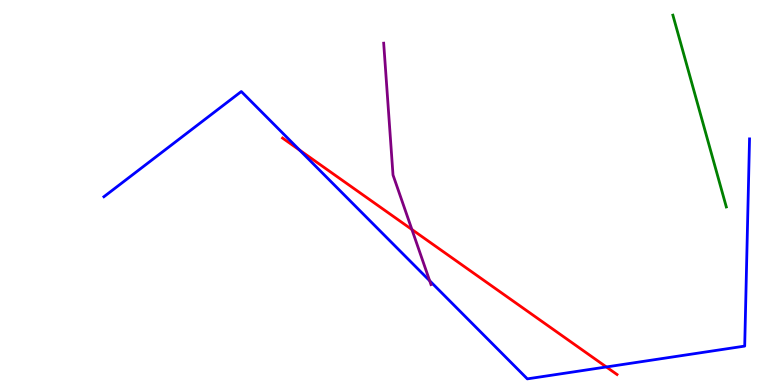[{'lines': ['blue', 'red'], 'intersections': [{'x': 3.87, 'y': 6.1}, {'x': 7.82, 'y': 0.469}]}, {'lines': ['green', 'red'], 'intersections': []}, {'lines': ['purple', 'red'], 'intersections': [{'x': 5.31, 'y': 4.04}]}, {'lines': ['blue', 'green'], 'intersections': []}, {'lines': ['blue', 'purple'], 'intersections': [{'x': 5.54, 'y': 2.71}]}, {'lines': ['green', 'purple'], 'intersections': []}]